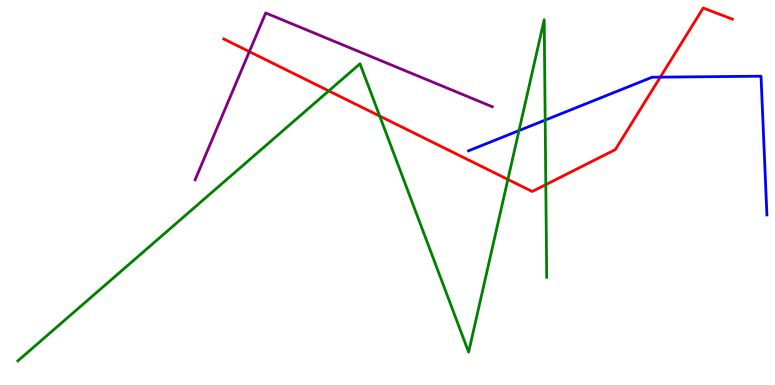[{'lines': ['blue', 'red'], 'intersections': [{'x': 8.52, 'y': 8.0}]}, {'lines': ['green', 'red'], 'intersections': [{'x': 4.24, 'y': 7.64}, {'x': 4.9, 'y': 6.99}, {'x': 6.55, 'y': 5.34}, {'x': 7.04, 'y': 5.2}]}, {'lines': ['purple', 'red'], 'intersections': [{'x': 3.22, 'y': 8.66}]}, {'lines': ['blue', 'green'], 'intersections': [{'x': 6.7, 'y': 6.61}, {'x': 7.03, 'y': 6.88}]}, {'lines': ['blue', 'purple'], 'intersections': []}, {'lines': ['green', 'purple'], 'intersections': []}]